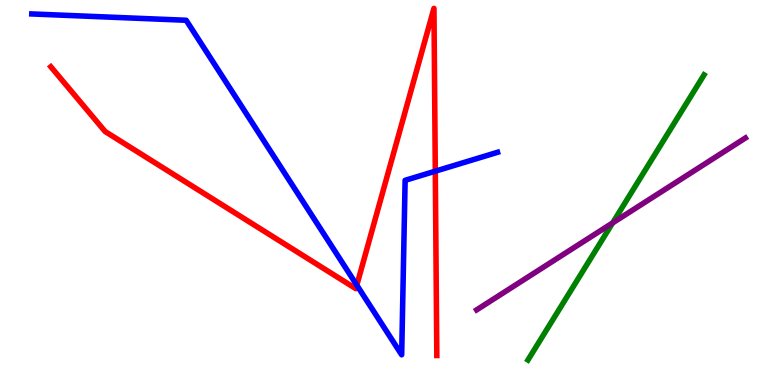[{'lines': ['blue', 'red'], 'intersections': [{'x': 4.6, 'y': 2.59}, {'x': 5.62, 'y': 5.55}]}, {'lines': ['green', 'red'], 'intersections': []}, {'lines': ['purple', 'red'], 'intersections': []}, {'lines': ['blue', 'green'], 'intersections': []}, {'lines': ['blue', 'purple'], 'intersections': []}, {'lines': ['green', 'purple'], 'intersections': [{'x': 7.9, 'y': 4.21}]}]